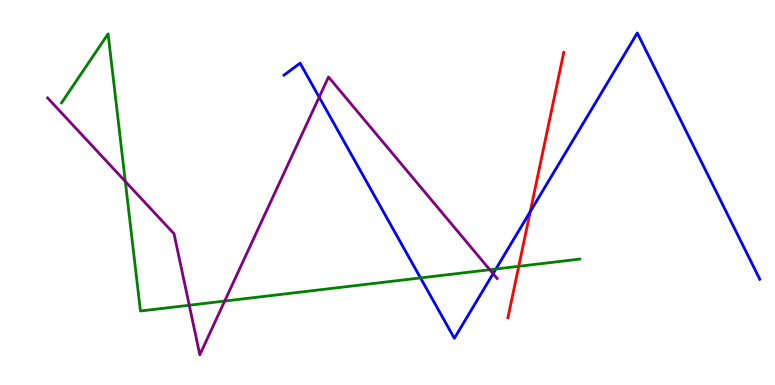[{'lines': ['blue', 'red'], 'intersections': [{'x': 6.84, 'y': 4.5}]}, {'lines': ['green', 'red'], 'intersections': [{'x': 6.69, 'y': 3.08}]}, {'lines': ['purple', 'red'], 'intersections': []}, {'lines': ['blue', 'green'], 'intersections': [{'x': 5.43, 'y': 2.78}, {'x': 6.4, 'y': 3.01}]}, {'lines': ['blue', 'purple'], 'intersections': [{'x': 4.12, 'y': 7.48}, {'x': 6.36, 'y': 2.89}]}, {'lines': ['green', 'purple'], 'intersections': [{'x': 1.62, 'y': 5.29}, {'x': 2.44, 'y': 2.07}, {'x': 2.9, 'y': 2.18}, {'x': 6.32, 'y': 2.99}]}]